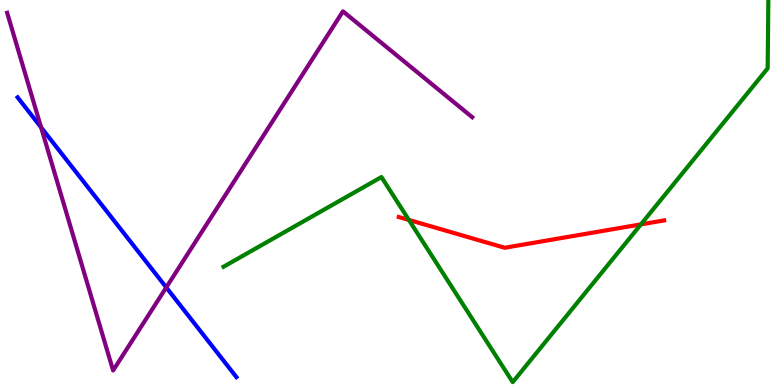[{'lines': ['blue', 'red'], 'intersections': []}, {'lines': ['green', 'red'], 'intersections': [{'x': 5.28, 'y': 4.29}, {'x': 8.27, 'y': 4.17}]}, {'lines': ['purple', 'red'], 'intersections': []}, {'lines': ['blue', 'green'], 'intersections': []}, {'lines': ['blue', 'purple'], 'intersections': [{'x': 0.53, 'y': 6.69}, {'x': 2.15, 'y': 2.53}]}, {'lines': ['green', 'purple'], 'intersections': []}]